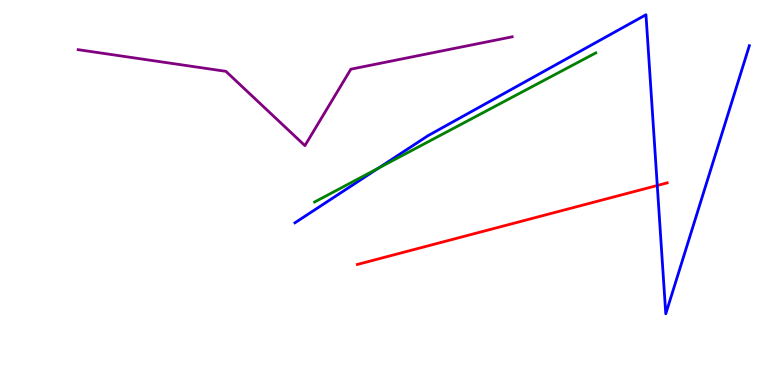[{'lines': ['blue', 'red'], 'intersections': [{'x': 8.48, 'y': 5.18}]}, {'lines': ['green', 'red'], 'intersections': []}, {'lines': ['purple', 'red'], 'intersections': []}, {'lines': ['blue', 'green'], 'intersections': [{'x': 4.88, 'y': 5.63}]}, {'lines': ['blue', 'purple'], 'intersections': []}, {'lines': ['green', 'purple'], 'intersections': []}]